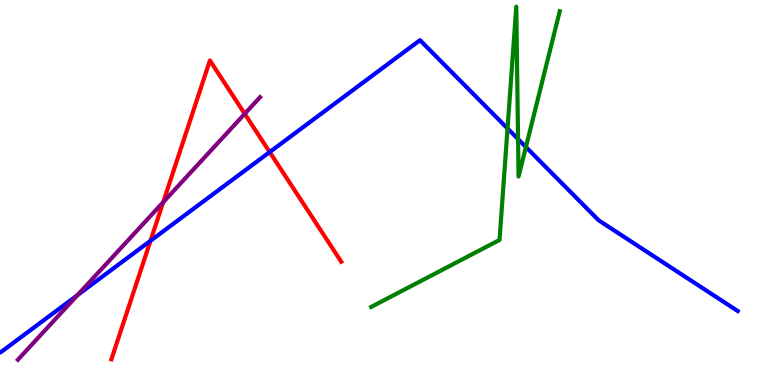[{'lines': ['blue', 'red'], 'intersections': [{'x': 1.94, 'y': 3.75}, {'x': 3.48, 'y': 6.05}]}, {'lines': ['green', 'red'], 'intersections': []}, {'lines': ['purple', 'red'], 'intersections': [{'x': 2.11, 'y': 4.75}, {'x': 3.16, 'y': 7.04}]}, {'lines': ['blue', 'green'], 'intersections': [{'x': 6.55, 'y': 6.66}, {'x': 6.68, 'y': 6.39}, {'x': 6.79, 'y': 6.18}]}, {'lines': ['blue', 'purple'], 'intersections': [{'x': 1.0, 'y': 2.33}]}, {'lines': ['green', 'purple'], 'intersections': []}]